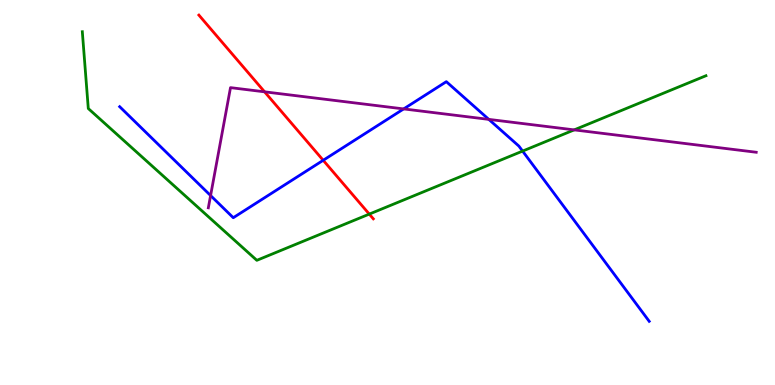[{'lines': ['blue', 'red'], 'intersections': [{'x': 4.17, 'y': 5.84}]}, {'lines': ['green', 'red'], 'intersections': [{'x': 4.76, 'y': 4.44}]}, {'lines': ['purple', 'red'], 'intersections': [{'x': 3.41, 'y': 7.62}]}, {'lines': ['blue', 'green'], 'intersections': [{'x': 6.74, 'y': 6.08}]}, {'lines': ['blue', 'purple'], 'intersections': [{'x': 2.72, 'y': 4.92}, {'x': 5.21, 'y': 7.17}, {'x': 6.31, 'y': 6.9}]}, {'lines': ['green', 'purple'], 'intersections': [{'x': 7.41, 'y': 6.63}]}]